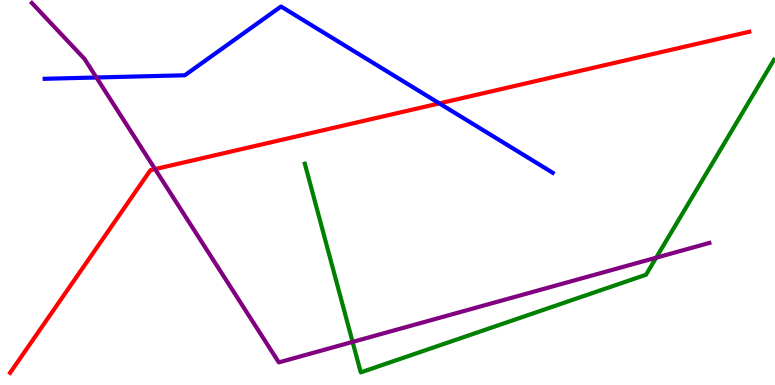[{'lines': ['blue', 'red'], 'intersections': [{'x': 5.67, 'y': 7.31}]}, {'lines': ['green', 'red'], 'intersections': []}, {'lines': ['purple', 'red'], 'intersections': [{'x': 2.0, 'y': 5.61}]}, {'lines': ['blue', 'green'], 'intersections': []}, {'lines': ['blue', 'purple'], 'intersections': [{'x': 1.24, 'y': 7.99}]}, {'lines': ['green', 'purple'], 'intersections': [{'x': 4.55, 'y': 1.12}, {'x': 8.47, 'y': 3.31}]}]